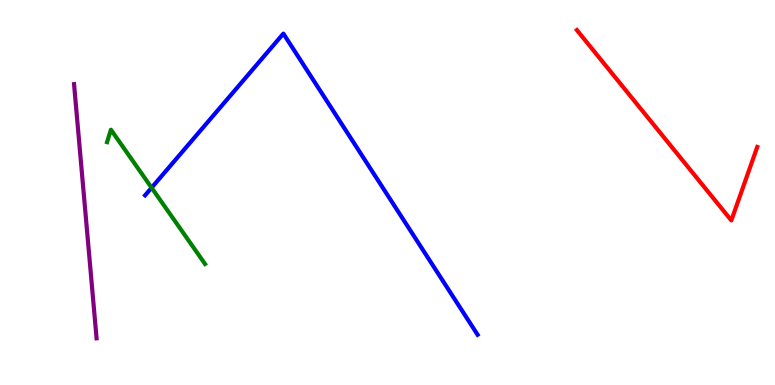[{'lines': ['blue', 'red'], 'intersections': []}, {'lines': ['green', 'red'], 'intersections': []}, {'lines': ['purple', 'red'], 'intersections': []}, {'lines': ['blue', 'green'], 'intersections': [{'x': 1.96, 'y': 5.12}]}, {'lines': ['blue', 'purple'], 'intersections': []}, {'lines': ['green', 'purple'], 'intersections': []}]